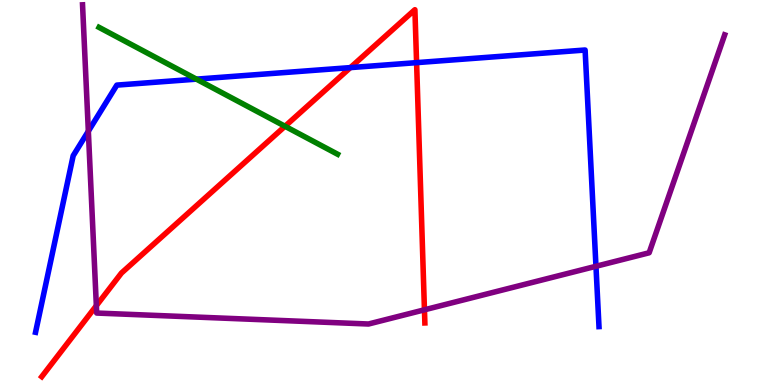[{'lines': ['blue', 'red'], 'intersections': [{'x': 4.52, 'y': 8.24}, {'x': 5.38, 'y': 8.37}]}, {'lines': ['green', 'red'], 'intersections': [{'x': 3.68, 'y': 6.72}]}, {'lines': ['purple', 'red'], 'intersections': [{'x': 1.24, 'y': 2.06}, {'x': 5.48, 'y': 1.95}]}, {'lines': ['blue', 'green'], 'intersections': [{'x': 2.53, 'y': 7.94}]}, {'lines': ['blue', 'purple'], 'intersections': [{'x': 1.14, 'y': 6.59}, {'x': 7.69, 'y': 3.08}]}, {'lines': ['green', 'purple'], 'intersections': []}]